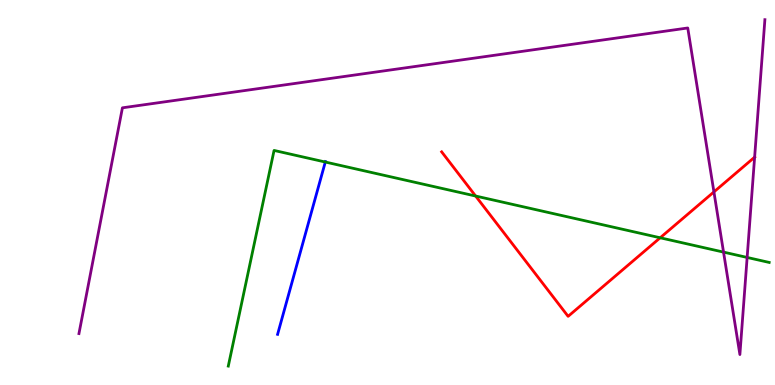[{'lines': ['blue', 'red'], 'intersections': []}, {'lines': ['green', 'red'], 'intersections': [{'x': 6.14, 'y': 4.91}, {'x': 8.52, 'y': 3.82}]}, {'lines': ['purple', 'red'], 'intersections': [{'x': 9.21, 'y': 5.02}, {'x': 9.74, 'y': 5.92}]}, {'lines': ['blue', 'green'], 'intersections': [{'x': 4.2, 'y': 5.79}]}, {'lines': ['blue', 'purple'], 'intersections': []}, {'lines': ['green', 'purple'], 'intersections': [{'x': 9.34, 'y': 3.45}, {'x': 9.64, 'y': 3.31}]}]